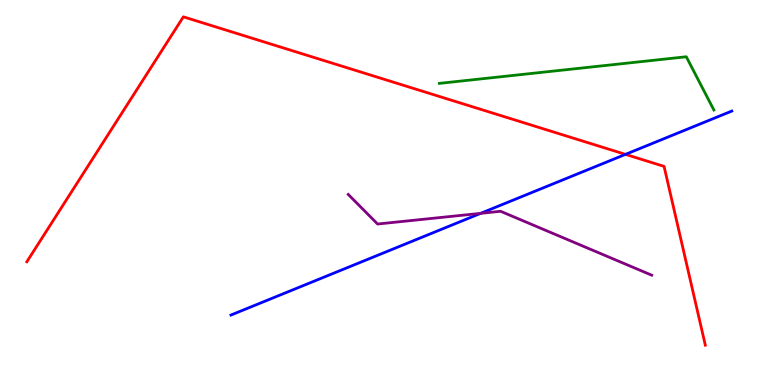[{'lines': ['blue', 'red'], 'intersections': [{'x': 8.07, 'y': 5.99}]}, {'lines': ['green', 'red'], 'intersections': []}, {'lines': ['purple', 'red'], 'intersections': []}, {'lines': ['blue', 'green'], 'intersections': []}, {'lines': ['blue', 'purple'], 'intersections': [{'x': 6.2, 'y': 4.46}]}, {'lines': ['green', 'purple'], 'intersections': []}]